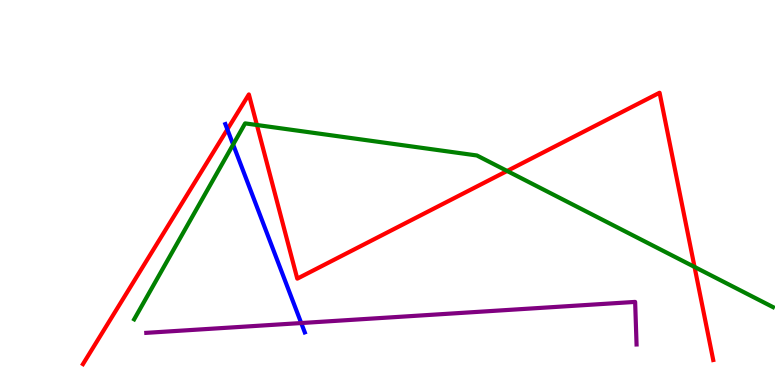[{'lines': ['blue', 'red'], 'intersections': [{'x': 2.93, 'y': 6.64}]}, {'lines': ['green', 'red'], 'intersections': [{'x': 3.31, 'y': 6.75}, {'x': 6.54, 'y': 5.56}, {'x': 8.96, 'y': 3.07}]}, {'lines': ['purple', 'red'], 'intersections': []}, {'lines': ['blue', 'green'], 'intersections': [{'x': 3.01, 'y': 6.25}]}, {'lines': ['blue', 'purple'], 'intersections': [{'x': 3.89, 'y': 1.61}]}, {'lines': ['green', 'purple'], 'intersections': []}]